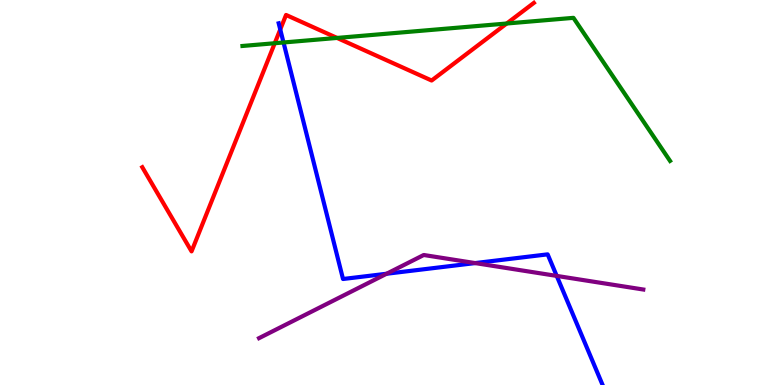[{'lines': ['blue', 'red'], 'intersections': [{'x': 3.62, 'y': 9.23}]}, {'lines': ['green', 'red'], 'intersections': [{'x': 3.55, 'y': 8.88}, {'x': 4.35, 'y': 9.01}, {'x': 6.54, 'y': 9.39}]}, {'lines': ['purple', 'red'], 'intersections': []}, {'lines': ['blue', 'green'], 'intersections': [{'x': 3.66, 'y': 8.9}]}, {'lines': ['blue', 'purple'], 'intersections': [{'x': 4.99, 'y': 2.89}, {'x': 6.13, 'y': 3.17}, {'x': 7.18, 'y': 2.83}]}, {'lines': ['green', 'purple'], 'intersections': []}]